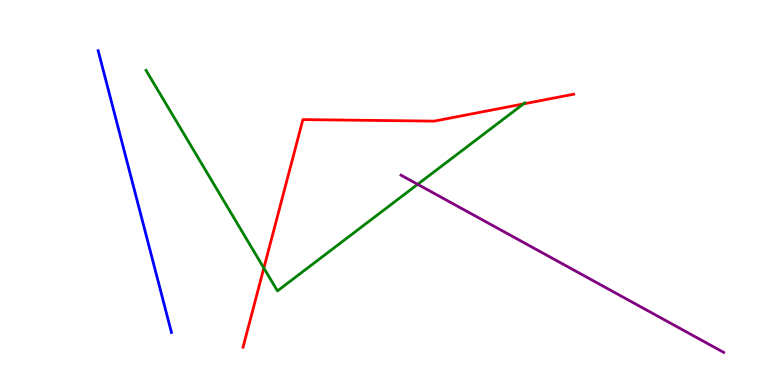[{'lines': ['blue', 'red'], 'intersections': []}, {'lines': ['green', 'red'], 'intersections': [{'x': 3.4, 'y': 3.04}, {'x': 6.75, 'y': 7.3}]}, {'lines': ['purple', 'red'], 'intersections': []}, {'lines': ['blue', 'green'], 'intersections': []}, {'lines': ['blue', 'purple'], 'intersections': []}, {'lines': ['green', 'purple'], 'intersections': [{'x': 5.39, 'y': 5.21}]}]